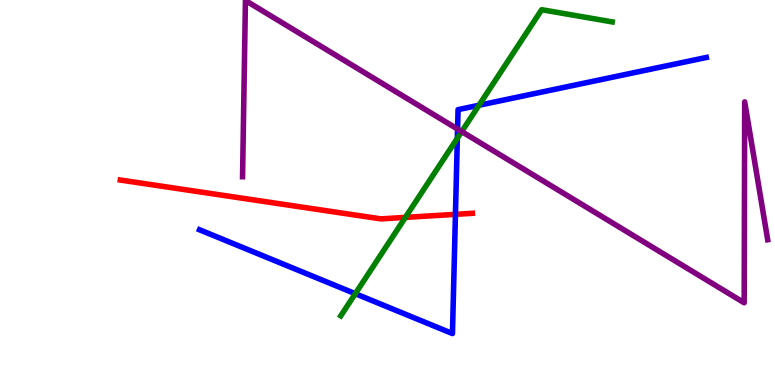[{'lines': ['blue', 'red'], 'intersections': [{'x': 5.88, 'y': 4.43}]}, {'lines': ['green', 'red'], 'intersections': [{'x': 5.23, 'y': 4.35}]}, {'lines': ['purple', 'red'], 'intersections': []}, {'lines': ['blue', 'green'], 'intersections': [{'x': 4.58, 'y': 2.37}, {'x': 5.9, 'y': 6.41}, {'x': 6.18, 'y': 7.27}]}, {'lines': ['blue', 'purple'], 'intersections': [{'x': 5.9, 'y': 6.65}]}, {'lines': ['green', 'purple'], 'intersections': [{'x': 5.96, 'y': 6.58}]}]